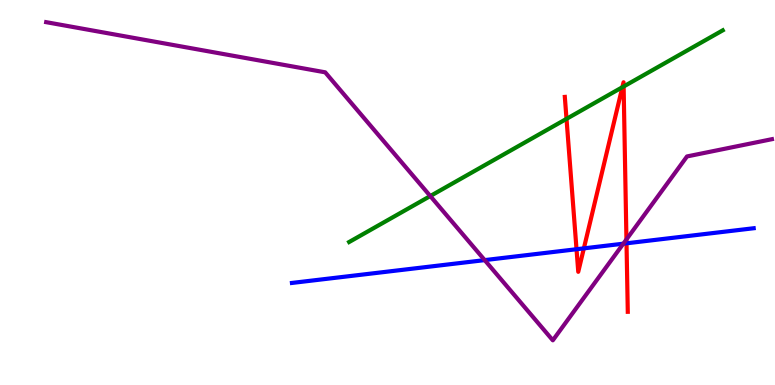[{'lines': ['blue', 'red'], 'intersections': [{'x': 7.44, 'y': 3.53}, {'x': 7.53, 'y': 3.55}, {'x': 8.08, 'y': 3.68}]}, {'lines': ['green', 'red'], 'intersections': [{'x': 7.31, 'y': 6.91}, {'x': 8.03, 'y': 7.73}, {'x': 8.05, 'y': 7.75}]}, {'lines': ['purple', 'red'], 'intersections': [{'x': 8.08, 'y': 3.78}]}, {'lines': ['blue', 'green'], 'intersections': []}, {'lines': ['blue', 'purple'], 'intersections': [{'x': 6.25, 'y': 3.24}, {'x': 8.04, 'y': 3.67}]}, {'lines': ['green', 'purple'], 'intersections': [{'x': 5.55, 'y': 4.91}]}]